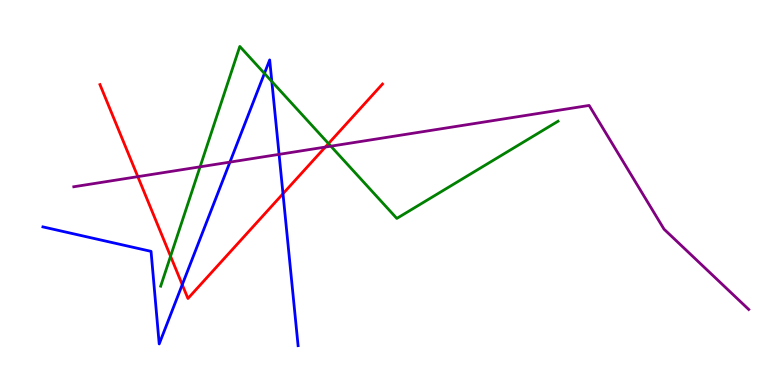[{'lines': ['blue', 'red'], 'intersections': [{'x': 2.35, 'y': 2.61}, {'x': 3.65, 'y': 4.97}]}, {'lines': ['green', 'red'], 'intersections': [{'x': 2.2, 'y': 3.34}, {'x': 4.24, 'y': 6.27}]}, {'lines': ['purple', 'red'], 'intersections': [{'x': 1.78, 'y': 5.41}, {'x': 4.2, 'y': 6.18}]}, {'lines': ['blue', 'green'], 'intersections': [{'x': 3.41, 'y': 8.09}, {'x': 3.51, 'y': 7.88}]}, {'lines': ['blue', 'purple'], 'intersections': [{'x': 2.97, 'y': 5.79}, {'x': 3.6, 'y': 5.99}]}, {'lines': ['green', 'purple'], 'intersections': [{'x': 2.58, 'y': 5.67}, {'x': 4.27, 'y': 6.2}]}]